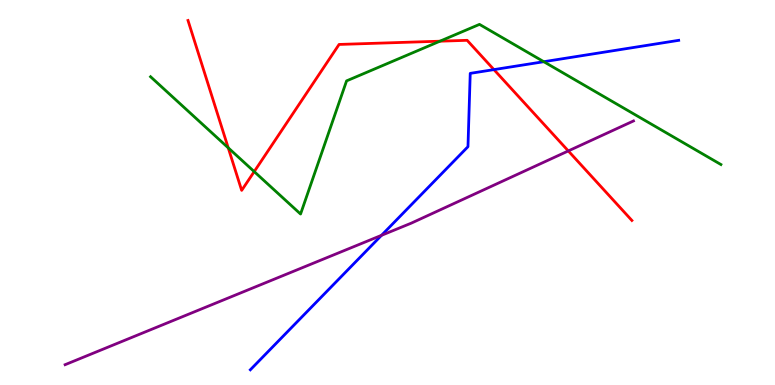[{'lines': ['blue', 'red'], 'intersections': [{'x': 6.37, 'y': 8.19}]}, {'lines': ['green', 'red'], 'intersections': [{'x': 2.94, 'y': 6.16}, {'x': 3.28, 'y': 5.54}, {'x': 5.68, 'y': 8.93}]}, {'lines': ['purple', 'red'], 'intersections': [{'x': 7.33, 'y': 6.08}]}, {'lines': ['blue', 'green'], 'intersections': [{'x': 7.02, 'y': 8.4}]}, {'lines': ['blue', 'purple'], 'intersections': [{'x': 4.92, 'y': 3.89}]}, {'lines': ['green', 'purple'], 'intersections': []}]